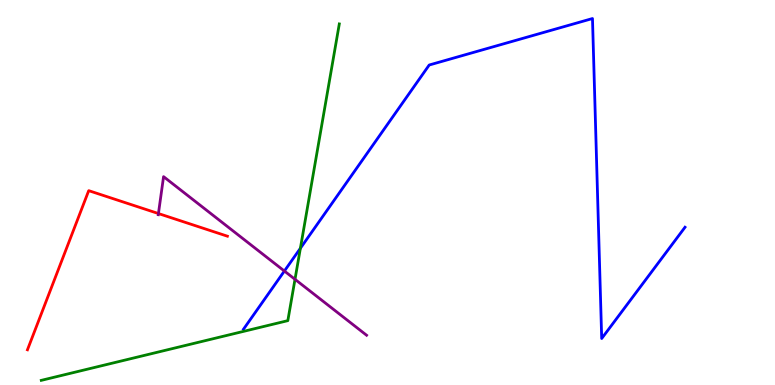[{'lines': ['blue', 'red'], 'intersections': []}, {'lines': ['green', 'red'], 'intersections': []}, {'lines': ['purple', 'red'], 'intersections': [{'x': 2.04, 'y': 4.45}]}, {'lines': ['blue', 'green'], 'intersections': [{'x': 3.88, 'y': 3.55}]}, {'lines': ['blue', 'purple'], 'intersections': [{'x': 3.67, 'y': 2.96}]}, {'lines': ['green', 'purple'], 'intersections': [{'x': 3.81, 'y': 2.75}]}]